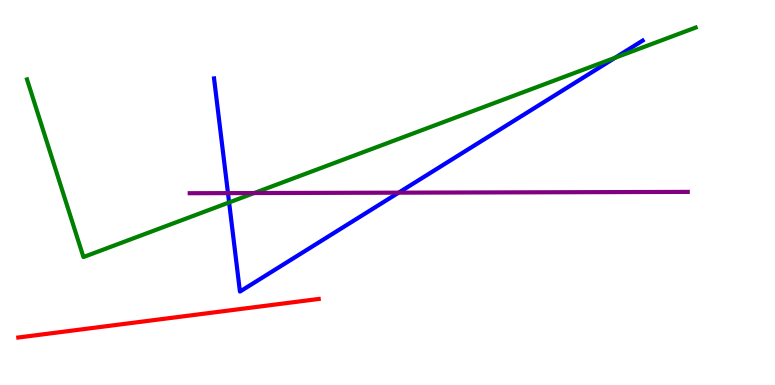[{'lines': ['blue', 'red'], 'intersections': []}, {'lines': ['green', 'red'], 'intersections': []}, {'lines': ['purple', 'red'], 'intersections': []}, {'lines': ['blue', 'green'], 'intersections': [{'x': 2.96, 'y': 4.74}, {'x': 7.94, 'y': 8.5}]}, {'lines': ['blue', 'purple'], 'intersections': [{'x': 2.94, 'y': 4.98}, {'x': 5.14, 'y': 5.0}]}, {'lines': ['green', 'purple'], 'intersections': [{'x': 3.28, 'y': 4.99}]}]